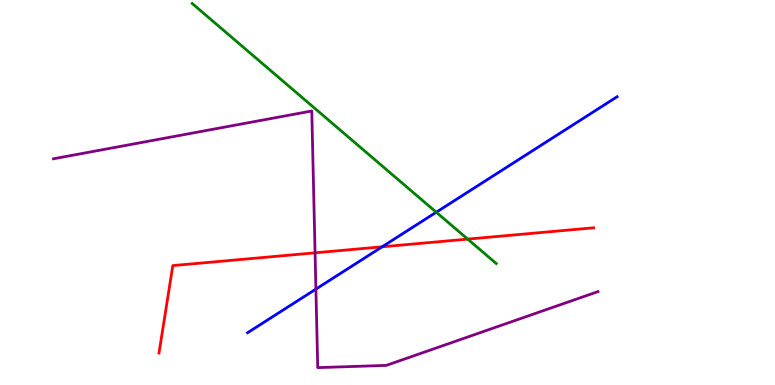[{'lines': ['blue', 'red'], 'intersections': [{'x': 4.93, 'y': 3.59}]}, {'lines': ['green', 'red'], 'intersections': [{'x': 6.03, 'y': 3.79}]}, {'lines': ['purple', 'red'], 'intersections': [{'x': 4.07, 'y': 3.43}]}, {'lines': ['blue', 'green'], 'intersections': [{'x': 5.63, 'y': 4.49}]}, {'lines': ['blue', 'purple'], 'intersections': [{'x': 4.08, 'y': 2.49}]}, {'lines': ['green', 'purple'], 'intersections': []}]